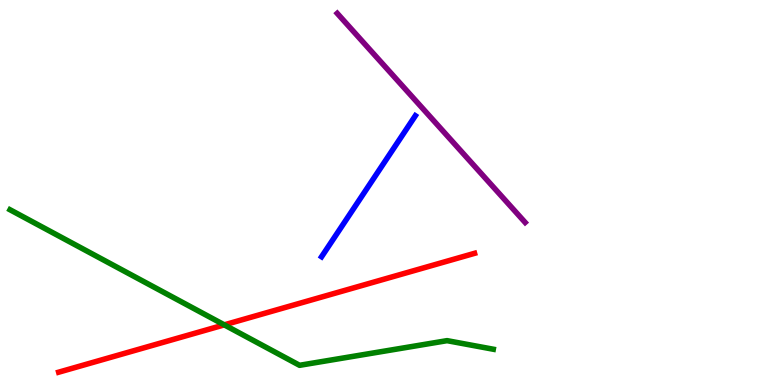[{'lines': ['blue', 'red'], 'intersections': []}, {'lines': ['green', 'red'], 'intersections': [{'x': 2.89, 'y': 1.56}]}, {'lines': ['purple', 'red'], 'intersections': []}, {'lines': ['blue', 'green'], 'intersections': []}, {'lines': ['blue', 'purple'], 'intersections': []}, {'lines': ['green', 'purple'], 'intersections': []}]